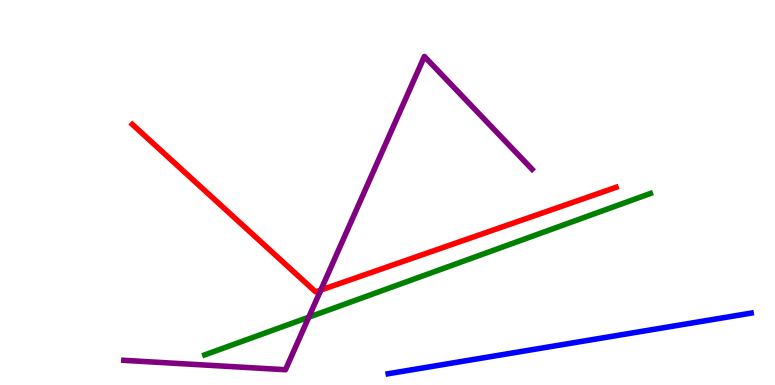[{'lines': ['blue', 'red'], 'intersections': []}, {'lines': ['green', 'red'], 'intersections': []}, {'lines': ['purple', 'red'], 'intersections': [{'x': 4.14, 'y': 2.47}]}, {'lines': ['blue', 'green'], 'intersections': []}, {'lines': ['blue', 'purple'], 'intersections': []}, {'lines': ['green', 'purple'], 'intersections': [{'x': 3.98, 'y': 1.76}]}]